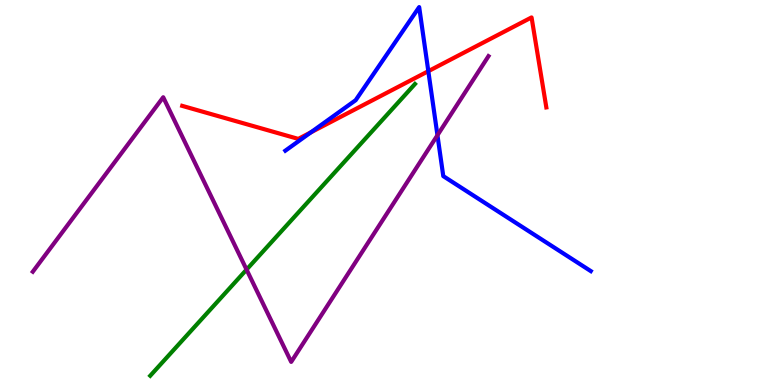[{'lines': ['blue', 'red'], 'intersections': [{'x': 4.01, 'y': 6.56}, {'x': 5.53, 'y': 8.15}]}, {'lines': ['green', 'red'], 'intersections': []}, {'lines': ['purple', 'red'], 'intersections': []}, {'lines': ['blue', 'green'], 'intersections': []}, {'lines': ['blue', 'purple'], 'intersections': [{'x': 5.64, 'y': 6.49}]}, {'lines': ['green', 'purple'], 'intersections': [{'x': 3.18, 'y': 3.0}]}]